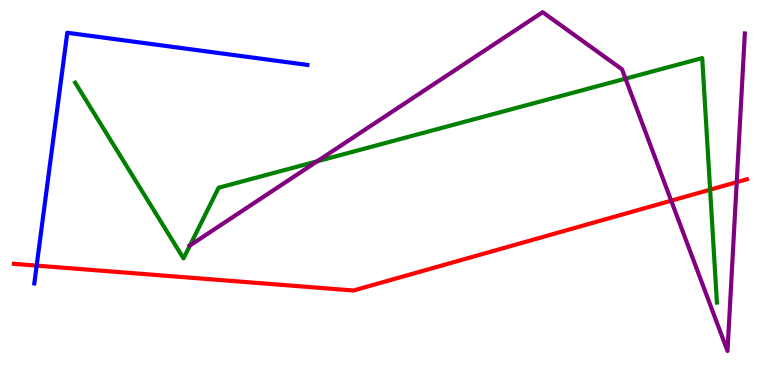[{'lines': ['blue', 'red'], 'intersections': [{'x': 0.473, 'y': 3.1}]}, {'lines': ['green', 'red'], 'intersections': [{'x': 9.16, 'y': 5.07}]}, {'lines': ['purple', 'red'], 'intersections': [{'x': 8.66, 'y': 4.79}, {'x': 9.51, 'y': 5.27}]}, {'lines': ['blue', 'green'], 'intersections': []}, {'lines': ['blue', 'purple'], 'intersections': []}, {'lines': ['green', 'purple'], 'intersections': [{'x': 2.45, 'y': 3.63}, {'x': 4.09, 'y': 5.81}, {'x': 8.07, 'y': 7.96}]}]